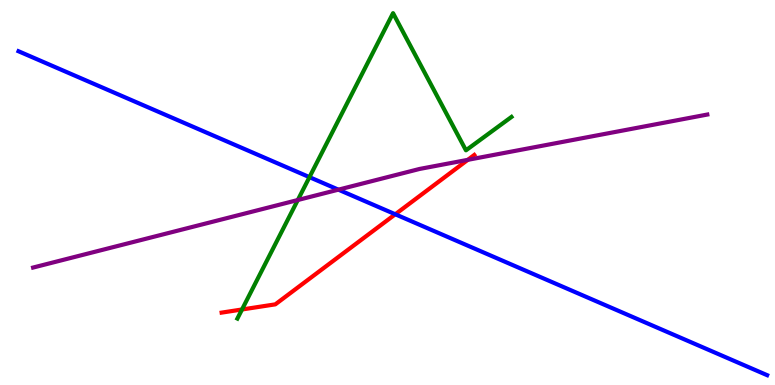[{'lines': ['blue', 'red'], 'intersections': [{'x': 5.1, 'y': 4.43}]}, {'lines': ['green', 'red'], 'intersections': [{'x': 3.12, 'y': 1.96}]}, {'lines': ['purple', 'red'], 'intersections': [{'x': 6.04, 'y': 5.85}]}, {'lines': ['blue', 'green'], 'intersections': [{'x': 3.99, 'y': 5.4}]}, {'lines': ['blue', 'purple'], 'intersections': [{'x': 4.37, 'y': 5.07}]}, {'lines': ['green', 'purple'], 'intersections': [{'x': 3.84, 'y': 4.8}]}]